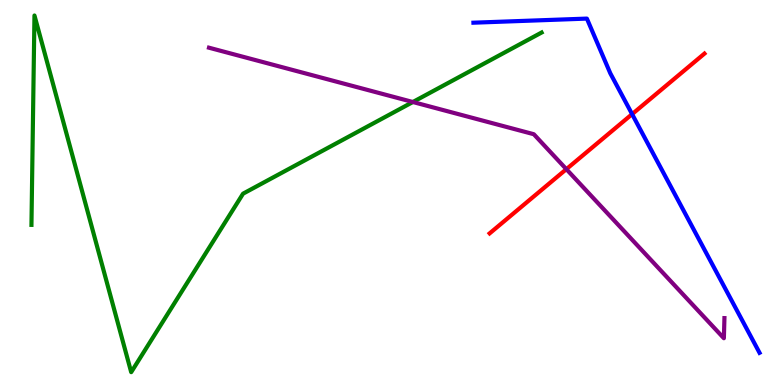[{'lines': ['blue', 'red'], 'intersections': [{'x': 8.16, 'y': 7.04}]}, {'lines': ['green', 'red'], 'intersections': []}, {'lines': ['purple', 'red'], 'intersections': [{'x': 7.31, 'y': 5.61}]}, {'lines': ['blue', 'green'], 'intersections': []}, {'lines': ['blue', 'purple'], 'intersections': []}, {'lines': ['green', 'purple'], 'intersections': [{'x': 5.33, 'y': 7.35}]}]